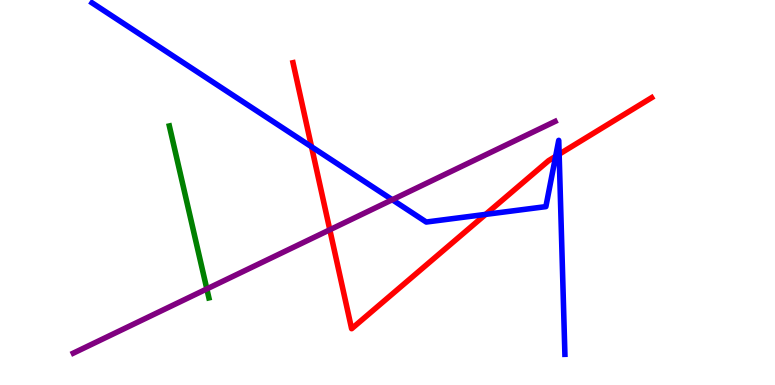[{'lines': ['blue', 'red'], 'intersections': [{'x': 4.02, 'y': 6.19}, {'x': 6.27, 'y': 4.43}, {'x': 7.17, 'y': 5.94}, {'x': 7.21, 'y': 5.99}]}, {'lines': ['green', 'red'], 'intersections': []}, {'lines': ['purple', 'red'], 'intersections': [{'x': 4.26, 'y': 4.03}]}, {'lines': ['blue', 'green'], 'intersections': []}, {'lines': ['blue', 'purple'], 'intersections': [{'x': 5.06, 'y': 4.81}]}, {'lines': ['green', 'purple'], 'intersections': [{'x': 2.67, 'y': 2.5}]}]